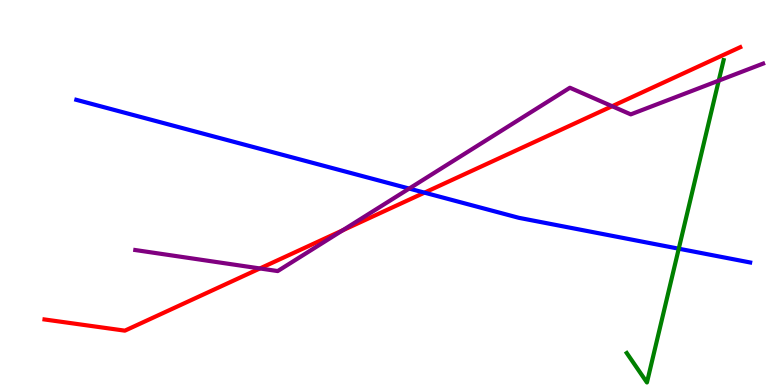[{'lines': ['blue', 'red'], 'intersections': [{'x': 5.48, 'y': 5.0}]}, {'lines': ['green', 'red'], 'intersections': []}, {'lines': ['purple', 'red'], 'intersections': [{'x': 3.35, 'y': 3.03}, {'x': 4.42, 'y': 4.02}, {'x': 7.9, 'y': 7.24}]}, {'lines': ['blue', 'green'], 'intersections': [{'x': 8.76, 'y': 3.54}]}, {'lines': ['blue', 'purple'], 'intersections': [{'x': 5.28, 'y': 5.1}]}, {'lines': ['green', 'purple'], 'intersections': [{'x': 9.27, 'y': 7.91}]}]